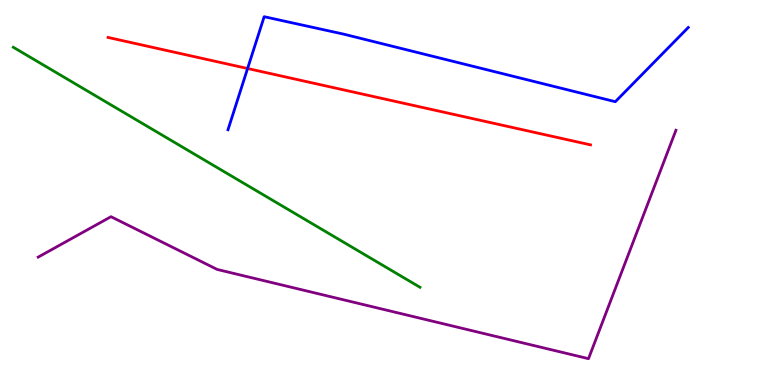[{'lines': ['blue', 'red'], 'intersections': [{'x': 3.19, 'y': 8.22}]}, {'lines': ['green', 'red'], 'intersections': []}, {'lines': ['purple', 'red'], 'intersections': []}, {'lines': ['blue', 'green'], 'intersections': []}, {'lines': ['blue', 'purple'], 'intersections': []}, {'lines': ['green', 'purple'], 'intersections': []}]